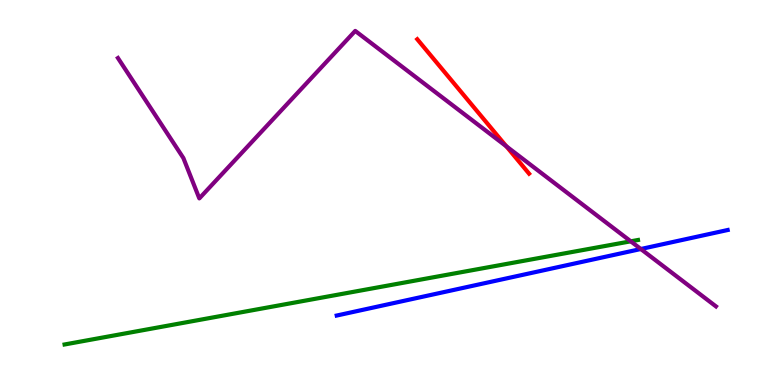[{'lines': ['blue', 'red'], 'intersections': []}, {'lines': ['green', 'red'], 'intersections': []}, {'lines': ['purple', 'red'], 'intersections': [{'x': 6.53, 'y': 6.2}]}, {'lines': ['blue', 'green'], 'intersections': []}, {'lines': ['blue', 'purple'], 'intersections': [{'x': 8.27, 'y': 3.53}]}, {'lines': ['green', 'purple'], 'intersections': [{'x': 8.14, 'y': 3.73}]}]